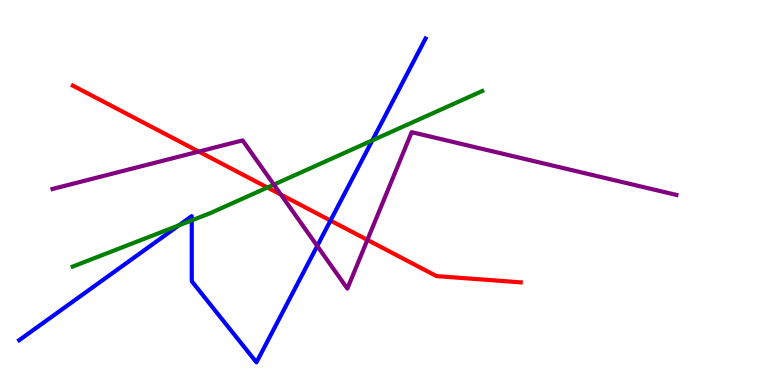[{'lines': ['blue', 'red'], 'intersections': [{'x': 4.26, 'y': 4.27}]}, {'lines': ['green', 'red'], 'intersections': [{'x': 3.45, 'y': 5.13}]}, {'lines': ['purple', 'red'], 'intersections': [{'x': 2.57, 'y': 6.06}, {'x': 3.62, 'y': 4.95}, {'x': 4.74, 'y': 3.77}]}, {'lines': ['blue', 'green'], 'intersections': [{'x': 2.31, 'y': 4.15}, {'x': 2.47, 'y': 4.28}, {'x': 4.8, 'y': 6.35}]}, {'lines': ['blue', 'purple'], 'intersections': [{'x': 4.09, 'y': 3.61}]}, {'lines': ['green', 'purple'], 'intersections': [{'x': 3.53, 'y': 5.21}]}]